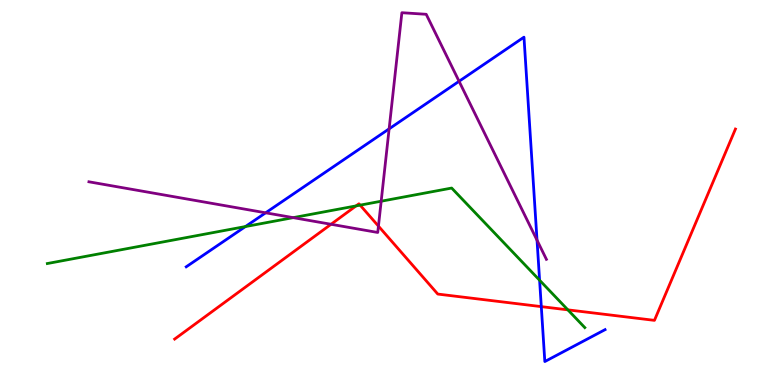[{'lines': ['blue', 'red'], 'intersections': [{'x': 6.98, 'y': 2.04}]}, {'lines': ['green', 'red'], 'intersections': [{'x': 4.59, 'y': 4.65}, {'x': 4.65, 'y': 4.67}, {'x': 7.33, 'y': 1.95}]}, {'lines': ['purple', 'red'], 'intersections': [{'x': 4.27, 'y': 4.17}, {'x': 4.88, 'y': 4.13}]}, {'lines': ['blue', 'green'], 'intersections': [{'x': 3.17, 'y': 4.12}, {'x': 6.96, 'y': 2.72}]}, {'lines': ['blue', 'purple'], 'intersections': [{'x': 3.43, 'y': 4.47}, {'x': 5.02, 'y': 6.65}, {'x': 5.92, 'y': 7.89}, {'x': 6.93, 'y': 3.76}]}, {'lines': ['green', 'purple'], 'intersections': [{'x': 3.78, 'y': 4.35}, {'x': 4.92, 'y': 4.77}]}]